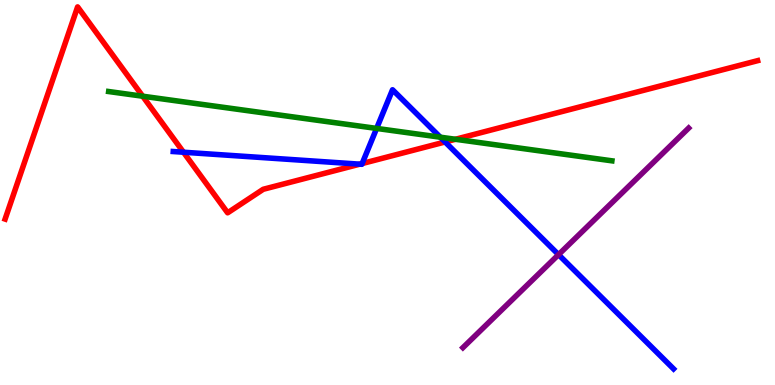[{'lines': ['blue', 'red'], 'intersections': [{'x': 2.37, 'y': 6.05}, {'x': 4.64, 'y': 5.74}, {'x': 4.67, 'y': 5.75}, {'x': 5.74, 'y': 6.31}]}, {'lines': ['green', 'red'], 'intersections': [{'x': 1.84, 'y': 7.5}, {'x': 5.88, 'y': 6.38}]}, {'lines': ['purple', 'red'], 'intersections': []}, {'lines': ['blue', 'green'], 'intersections': [{'x': 4.86, 'y': 6.66}, {'x': 5.68, 'y': 6.44}]}, {'lines': ['blue', 'purple'], 'intersections': [{'x': 7.21, 'y': 3.39}]}, {'lines': ['green', 'purple'], 'intersections': []}]